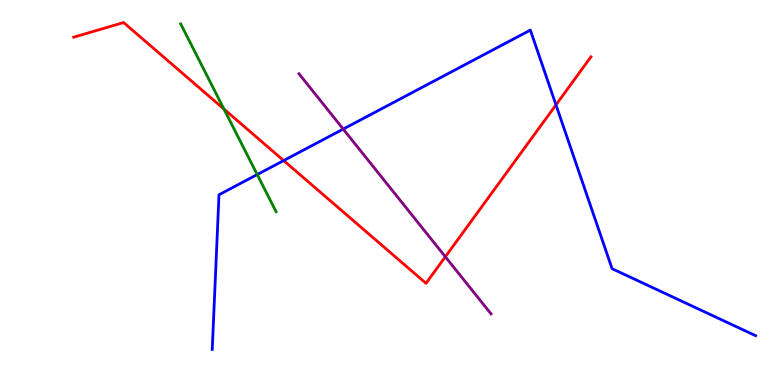[{'lines': ['blue', 'red'], 'intersections': [{'x': 3.66, 'y': 5.83}, {'x': 7.17, 'y': 7.28}]}, {'lines': ['green', 'red'], 'intersections': [{'x': 2.89, 'y': 7.17}]}, {'lines': ['purple', 'red'], 'intersections': [{'x': 5.75, 'y': 3.33}]}, {'lines': ['blue', 'green'], 'intersections': [{'x': 3.32, 'y': 5.47}]}, {'lines': ['blue', 'purple'], 'intersections': [{'x': 4.43, 'y': 6.65}]}, {'lines': ['green', 'purple'], 'intersections': []}]